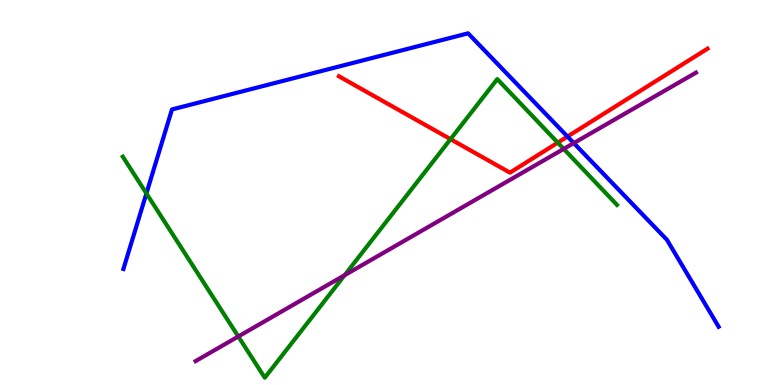[{'lines': ['blue', 'red'], 'intersections': [{'x': 7.32, 'y': 6.45}]}, {'lines': ['green', 'red'], 'intersections': [{'x': 5.81, 'y': 6.39}, {'x': 7.2, 'y': 6.29}]}, {'lines': ['purple', 'red'], 'intersections': []}, {'lines': ['blue', 'green'], 'intersections': [{'x': 1.89, 'y': 4.98}]}, {'lines': ['blue', 'purple'], 'intersections': [{'x': 7.4, 'y': 6.28}]}, {'lines': ['green', 'purple'], 'intersections': [{'x': 3.07, 'y': 1.26}, {'x': 4.45, 'y': 2.85}, {'x': 7.27, 'y': 6.13}]}]